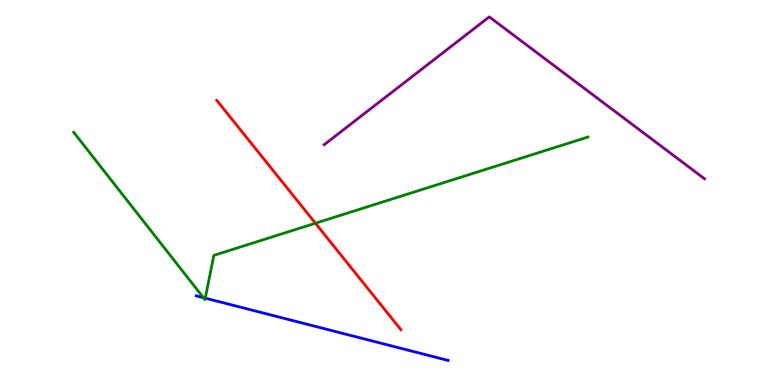[{'lines': ['blue', 'red'], 'intersections': []}, {'lines': ['green', 'red'], 'intersections': [{'x': 4.07, 'y': 4.2}]}, {'lines': ['purple', 'red'], 'intersections': []}, {'lines': ['blue', 'green'], 'intersections': [{'x': 2.62, 'y': 2.27}, {'x': 2.65, 'y': 2.26}]}, {'lines': ['blue', 'purple'], 'intersections': []}, {'lines': ['green', 'purple'], 'intersections': []}]